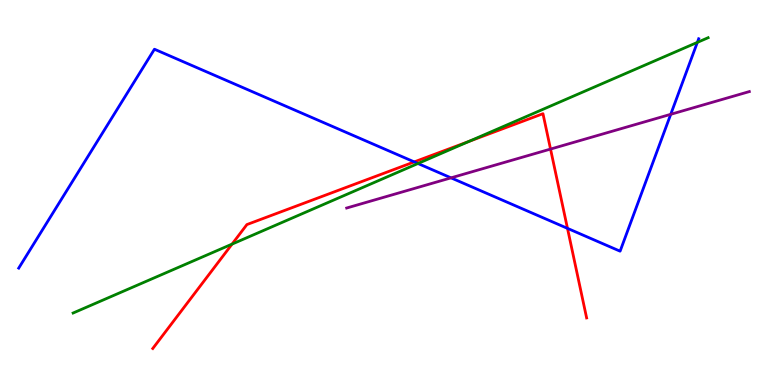[{'lines': ['blue', 'red'], 'intersections': [{'x': 5.35, 'y': 5.79}, {'x': 7.32, 'y': 4.07}]}, {'lines': ['green', 'red'], 'intersections': [{'x': 2.99, 'y': 3.66}, {'x': 6.05, 'y': 6.33}]}, {'lines': ['purple', 'red'], 'intersections': [{'x': 7.1, 'y': 6.13}]}, {'lines': ['blue', 'green'], 'intersections': [{'x': 5.39, 'y': 5.75}, {'x': 9.0, 'y': 8.9}]}, {'lines': ['blue', 'purple'], 'intersections': [{'x': 5.82, 'y': 5.38}, {'x': 8.65, 'y': 7.03}]}, {'lines': ['green', 'purple'], 'intersections': []}]